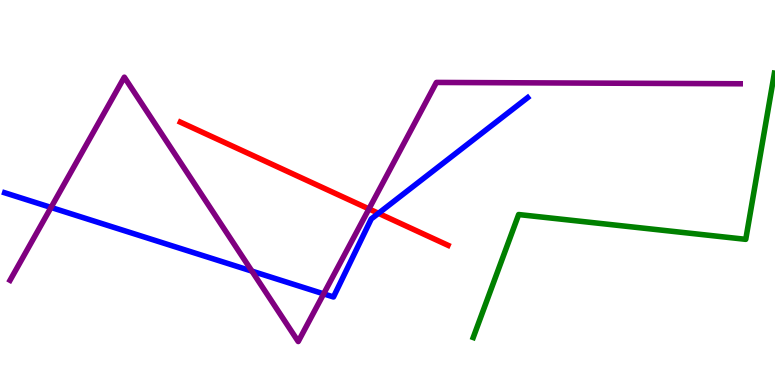[{'lines': ['blue', 'red'], 'intersections': [{'x': 4.88, 'y': 4.46}]}, {'lines': ['green', 'red'], 'intersections': []}, {'lines': ['purple', 'red'], 'intersections': [{'x': 4.76, 'y': 4.57}]}, {'lines': ['blue', 'green'], 'intersections': []}, {'lines': ['blue', 'purple'], 'intersections': [{'x': 0.658, 'y': 4.61}, {'x': 3.25, 'y': 2.96}, {'x': 4.18, 'y': 2.37}]}, {'lines': ['green', 'purple'], 'intersections': []}]